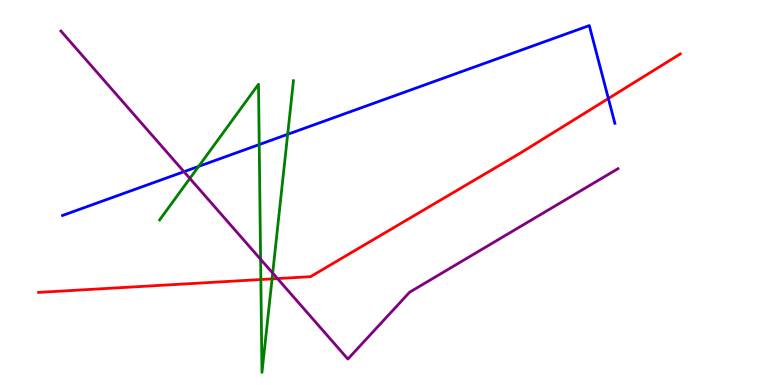[{'lines': ['blue', 'red'], 'intersections': [{'x': 7.85, 'y': 7.44}]}, {'lines': ['green', 'red'], 'intersections': [{'x': 3.37, 'y': 2.74}, {'x': 3.51, 'y': 2.76}]}, {'lines': ['purple', 'red'], 'intersections': [{'x': 3.58, 'y': 2.76}]}, {'lines': ['blue', 'green'], 'intersections': [{'x': 2.56, 'y': 5.68}, {'x': 3.34, 'y': 6.25}, {'x': 3.71, 'y': 6.51}]}, {'lines': ['blue', 'purple'], 'intersections': [{'x': 2.37, 'y': 5.54}]}, {'lines': ['green', 'purple'], 'intersections': [{'x': 2.45, 'y': 5.37}, {'x': 3.36, 'y': 3.27}, {'x': 3.52, 'y': 2.91}]}]